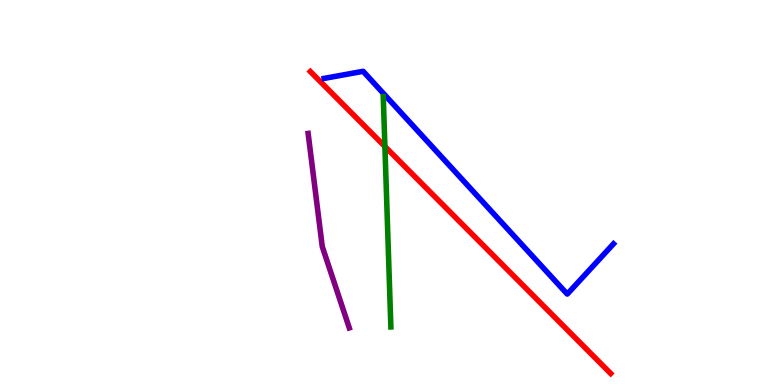[{'lines': ['blue', 'red'], 'intersections': []}, {'lines': ['green', 'red'], 'intersections': [{'x': 4.97, 'y': 6.19}]}, {'lines': ['purple', 'red'], 'intersections': []}, {'lines': ['blue', 'green'], 'intersections': []}, {'lines': ['blue', 'purple'], 'intersections': []}, {'lines': ['green', 'purple'], 'intersections': []}]